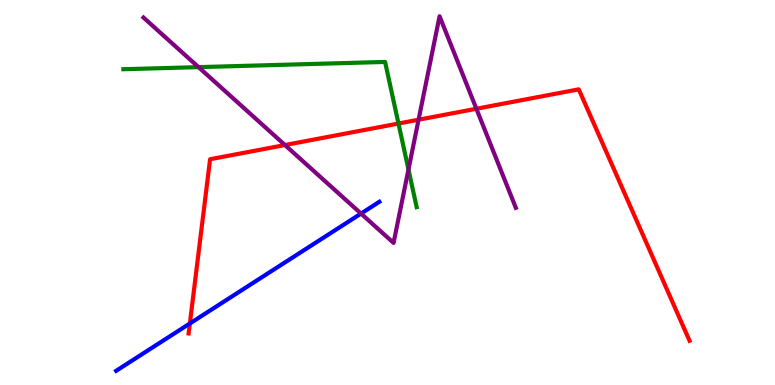[{'lines': ['blue', 'red'], 'intersections': [{'x': 2.45, 'y': 1.6}]}, {'lines': ['green', 'red'], 'intersections': [{'x': 5.14, 'y': 6.79}]}, {'lines': ['purple', 'red'], 'intersections': [{'x': 3.68, 'y': 6.23}, {'x': 5.4, 'y': 6.89}, {'x': 6.15, 'y': 7.18}]}, {'lines': ['blue', 'green'], 'intersections': []}, {'lines': ['blue', 'purple'], 'intersections': [{'x': 4.66, 'y': 4.45}]}, {'lines': ['green', 'purple'], 'intersections': [{'x': 2.56, 'y': 8.26}, {'x': 5.27, 'y': 5.6}]}]